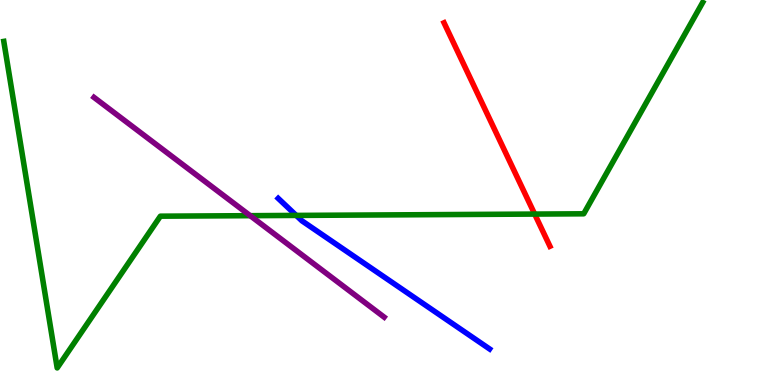[{'lines': ['blue', 'red'], 'intersections': []}, {'lines': ['green', 'red'], 'intersections': [{'x': 6.9, 'y': 4.44}]}, {'lines': ['purple', 'red'], 'intersections': []}, {'lines': ['blue', 'green'], 'intersections': [{'x': 3.82, 'y': 4.4}]}, {'lines': ['blue', 'purple'], 'intersections': []}, {'lines': ['green', 'purple'], 'intersections': [{'x': 3.23, 'y': 4.4}]}]